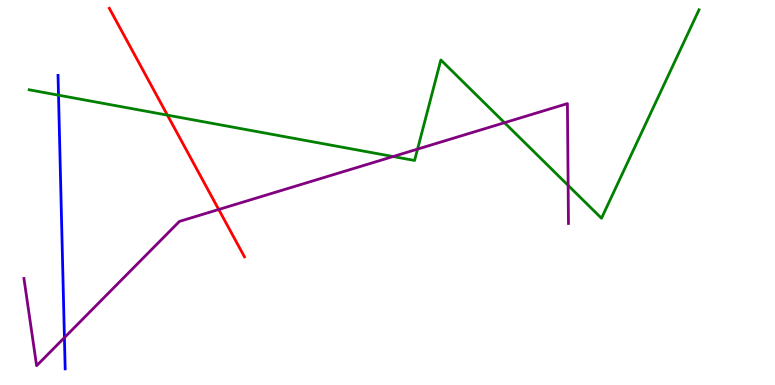[{'lines': ['blue', 'red'], 'intersections': []}, {'lines': ['green', 'red'], 'intersections': [{'x': 2.16, 'y': 7.01}]}, {'lines': ['purple', 'red'], 'intersections': [{'x': 2.82, 'y': 4.56}]}, {'lines': ['blue', 'green'], 'intersections': [{'x': 0.755, 'y': 7.53}]}, {'lines': ['blue', 'purple'], 'intersections': [{'x': 0.831, 'y': 1.23}]}, {'lines': ['green', 'purple'], 'intersections': [{'x': 5.07, 'y': 5.93}, {'x': 5.39, 'y': 6.13}, {'x': 6.51, 'y': 6.81}, {'x': 7.33, 'y': 5.19}]}]